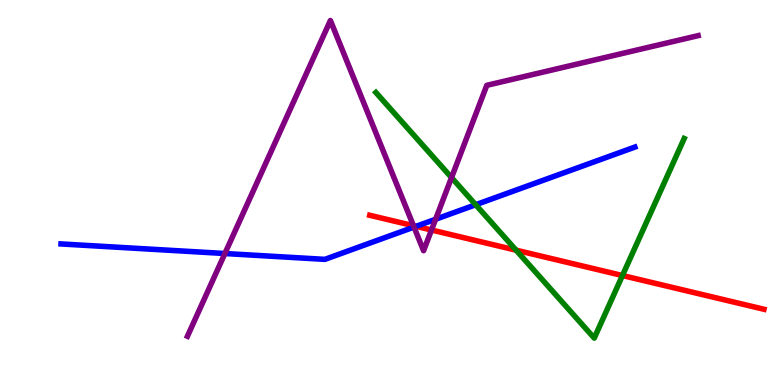[{'lines': ['blue', 'red'], 'intersections': [{'x': 5.37, 'y': 4.12}]}, {'lines': ['green', 'red'], 'intersections': [{'x': 6.66, 'y': 3.5}, {'x': 8.03, 'y': 2.84}]}, {'lines': ['purple', 'red'], 'intersections': [{'x': 5.33, 'y': 4.14}, {'x': 5.57, 'y': 4.03}]}, {'lines': ['blue', 'green'], 'intersections': [{'x': 6.14, 'y': 4.68}]}, {'lines': ['blue', 'purple'], 'intersections': [{'x': 2.9, 'y': 3.42}, {'x': 5.34, 'y': 4.1}, {'x': 5.62, 'y': 4.3}]}, {'lines': ['green', 'purple'], 'intersections': [{'x': 5.83, 'y': 5.39}]}]